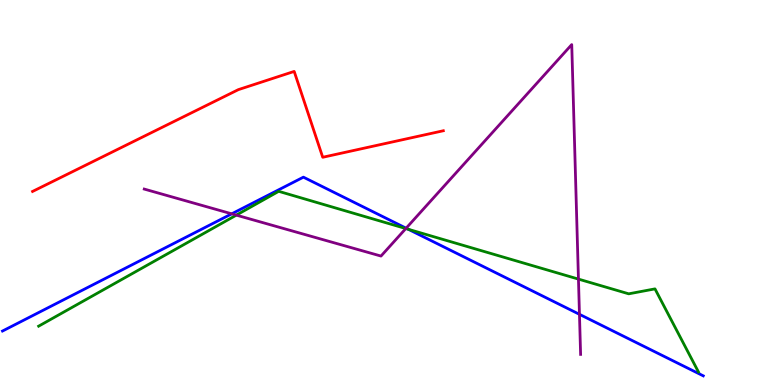[{'lines': ['blue', 'red'], 'intersections': []}, {'lines': ['green', 'red'], 'intersections': []}, {'lines': ['purple', 'red'], 'intersections': []}, {'lines': ['blue', 'green'], 'intersections': [{'x': 5.27, 'y': 4.04}]}, {'lines': ['blue', 'purple'], 'intersections': [{'x': 2.99, 'y': 4.45}, {'x': 5.24, 'y': 4.07}, {'x': 7.48, 'y': 1.84}]}, {'lines': ['green', 'purple'], 'intersections': [{'x': 3.05, 'y': 4.41}, {'x': 5.24, 'y': 4.06}, {'x': 7.46, 'y': 2.75}]}]